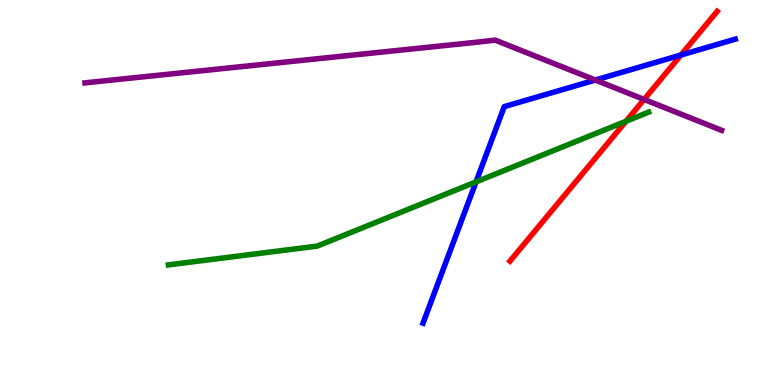[{'lines': ['blue', 'red'], 'intersections': [{'x': 8.79, 'y': 8.57}]}, {'lines': ['green', 'red'], 'intersections': [{'x': 8.08, 'y': 6.85}]}, {'lines': ['purple', 'red'], 'intersections': [{'x': 8.31, 'y': 7.42}]}, {'lines': ['blue', 'green'], 'intersections': [{'x': 6.14, 'y': 5.28}]}, {'lines': ['blue', 'purple'], 'intersections': [{'x': 7.68, 'y': 7.92}]}, {'lines': ['green', 'purple'], 'intersections': []}]